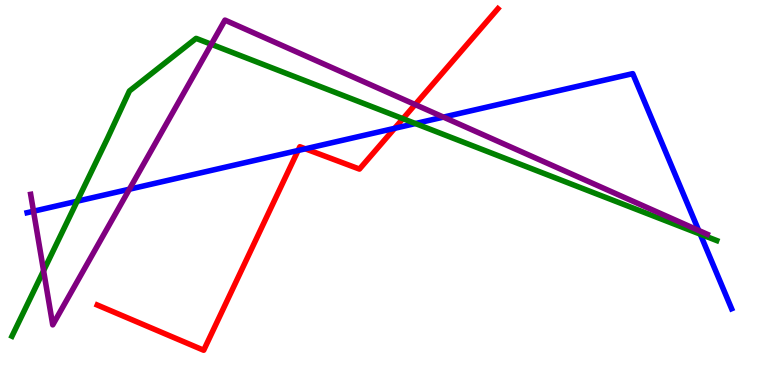[{'lines': ['blue', 'red'], 'intersections': [{'x': 3.85, 'y': 6.09}, {'x': 3.94, 'y': 6.13}, {'x': 5.09, 'y': 6.67}]}, {'lines': ['green', 'red'], 'intersections': [{'x': 5.2, 'y': 6.92}]}, {'lines': ['purple', 'red'], 'intersections': [{'x': 5.36, 'y': 7.28}]}, {'lines': ['blue', 'green'], 'intersections': [{'x': 0.995, 'y': 4.77}, {'x': 5.36, 'y': 6.79}, {'x': 9.04, 'y': 3.92}]}, {'lines': ['blue', 'purple'], 'intersections': [{'x': 0.432, 'y': 4.51}, {'x': 1.67, 'y': 5.09}, {'x': 5.72, 'y': 6.96}, {'x': 9.02, 'y': 4.01}]}, {'lines': ['green', 'purple'], 'intersections': [{'x': 0.562, 'y': 2.97}, {'x': 2.73, 'y': 8.85}]}]